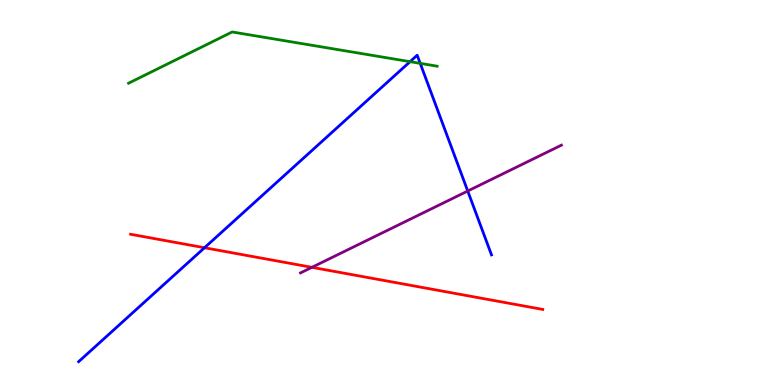[{'lines': ['blue', 'red'], 'intersections': [{'x': 2.64, 'y': 3.57}]}, {'lines': ['green', 'red'], 'intersections': []}, {'lines': ['purple', 'red'], 'intersections': [{'x': 4.02, 'y': 3.06}]}, {'lines': ['blue', 'green'], 'intersections': [{'x': 5.29, 'y': 8.4}, {'x': 5.42, 'y': 8.35}]}, {'lines': ['blue', 'purple'], 'intersections': [{'x': 6.04, 'y': 5.04}]}, {'lines': ['green', 'purple'], 'intersections': []}]